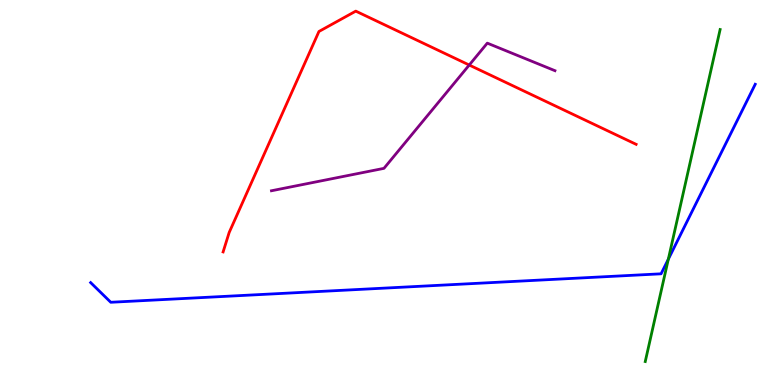[{'lines': ['blue', 'red'], 'intersections': []}, {'lines': ['green', 'red'], 'intersections': []}, {'lines': ['purple', 'red'], 'intersections': [{'x': 6.05, 'y': 8.31}]}, {'lines': ['blue', 'green'], 'intersections': [{'x': 8.62, 'y': 3.27}]}, {'lines': ['blue', 'purple'], 'intersections': []}, {'lines': ['green', 'purple'], 'intersections': []}]